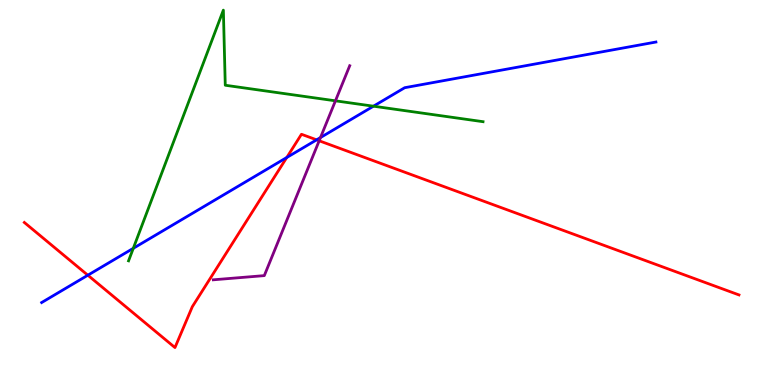[{'lines': ['blue', 'red'], 'intersections': [{'x': 1.13, 'y': 2.85}, {'x': 3.7, 'y': 5.91}, {'x': 4.09, 'y': 6.37}]}, {'lines': ['green', 'red'], 'intersections': []}, {'lines': ['purple', 'red'], 'intersections': [{'x': 4.12, 'y': 6.34}]}, {'lines': ['blue', 'green'], 'intersections': [{'x': 1.72, 'y': 3.55}, {'x': 4.82, 'y': 7.24}]}, {'lines': ['blue', 'purple'], 'intersections': [{'x': 4.14, 'y': 6.43}]}, {'lines': ['green', 'purple'], 'intersections': [{'x': 4.33, 'y': 7.38}]}]